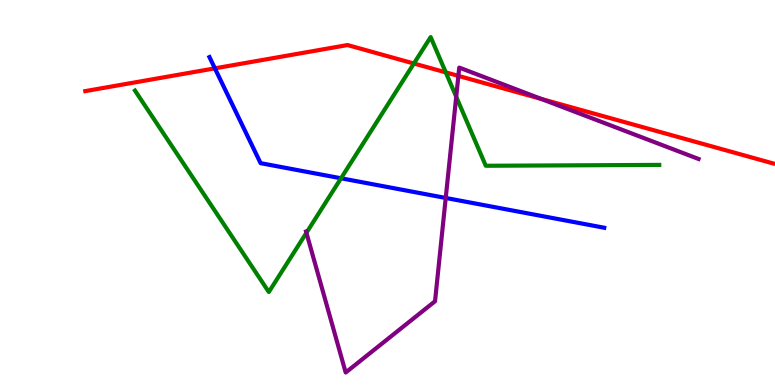[{'lines': ['blue', 'red'], 'intersections': [{'x': 2.77, 'y': 8.22}]}, {'lines': ['green', 'red'], 'intersections': [{'x': 5.34, 'y': 8.35}, {'x': 5.75, 'y': 8.12}]}, {'lines': ['purple', 'red'], 'intersections': [{'x': 5.91, 'y': 8.03}, {'x': 6.99, 'y': 7.43}]}, {'lines': ['blue', 'green'], 'intersections': [{'x': 4.4, 'y': 5.37}]}, {'lines': ['blue', 'purple'], 'intersections': [{'x': 5.75, 'y': 4.86}]}, {'lines': ['green', 'purple'], 'intersections': [{'x': 3.95, 'y': 3.95}, {'x': 5.89, 'y': 7.49}]}]